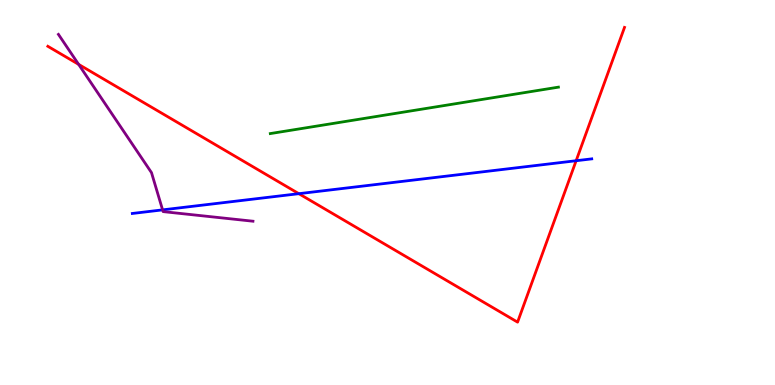[{'lines': ['blue', 'red'], 'intersections': [{'x': 3.86, 'y': 4.97}, {'x': 7.43, 'y': 5.83}]}, {'lines': ['green', 'red'], 'intersections': []}, {'lines': ['purple', 'red'], 'intersections': [{'x': 1.01, 'y': 8.33}]}, {'lines': ['blue', 'green'], 'intersections': []}, {'lines': ['blue', 'purple'], 'intersections': [{'x': 2.1, 'y': 4.55}]}, {'lines': ['green', 'purple'], 'intersections': []}]